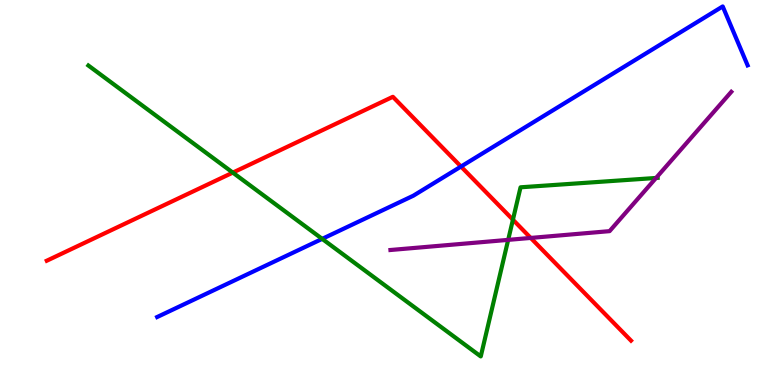[{'lines': ['blue', 'red'], 'intersections': [{'x': 5.95, 'y': 5.67}]}, {'lines': ['green', 'red'], 'intersections': [{'x': 3.0, 'y': 5.52}, {'x': 6.62, 'y': 4.29}]}, {'lines': ['purple', 'red'], 'intersections': [{'x': 6.85, 'y': 3.82}]}, {'lines': ['blue', 'green'], 'intersections': [{'x': 4.16, 'y': 3.8}]}, {'lines': ['blue', 'purple'], 'intersections': []}, {'lines': ['green', 'purple'], 'intersections': [{'x': 6.56, 'y': 3.77}, {'x': 8.47, 'y': 5.38}]}]